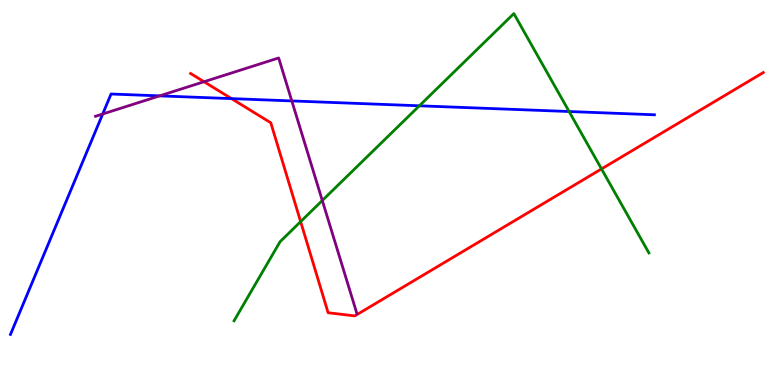[{'lines': ['blue', 'red'], 'intersections': [{'x': 2.99, 'y': 7.44}]}, {'lines': ['green', 'red'], 'intersections': [{'x': 3.88, 'y': 4.24}, {'x': 7.76, 'y': 5.61}]}, {'lines': ['purple', 'red'], 'intersections': [{'x': 2.63, 'y': 7.88}]}, {'lines': ['blue', 'green'], 'intersections': [{'x': 5.41, 'y': 7.25}, {'x': 7.34, 'y': 7.1}]}, {'lines': ['blue', 'purple'], 'intersections': [{'x': 1.33, 'y': 7.04}, {'x': 2.06, 'y': 7.51}, {'x': 3.77, 'y': 7.38}]}, {'lines': ['green', 'purple'], 'intersections': [{'x': 4.16, 'y': 4.79}]}]